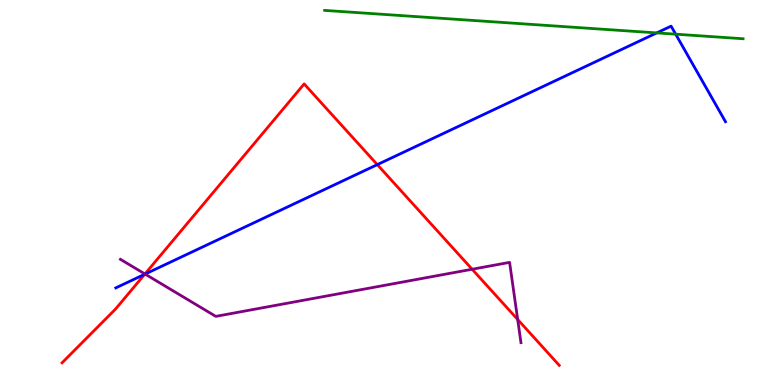[{'lines': ['blue', 'red'], 'intersections': [{'x': 1.87, 'y': 2.88}, {'x': 4.87, 'y': 5.72}]}, {'lines': ['green', 'red'], 'intersections': []}, {'lines': ['purple', 'red'], 'intersections': [{'x': 1.87, 'y': 2.88}, {'x': 6.09, 'y': 3.01}, {'x': 6.68, 'y': 1.7}]}, {'lines': ['blue', 'green'], 'intersections': [{'x': 8.47, 'y': 9.15}, {'x': 8.72, 'y': 9.11}]}, {'lines': ['blue', 'purple'], 'intersections': [{'x': 1.87, 'y': 2.88}]}, {'lines': ['green', 'purple'], 'intersections': []}]